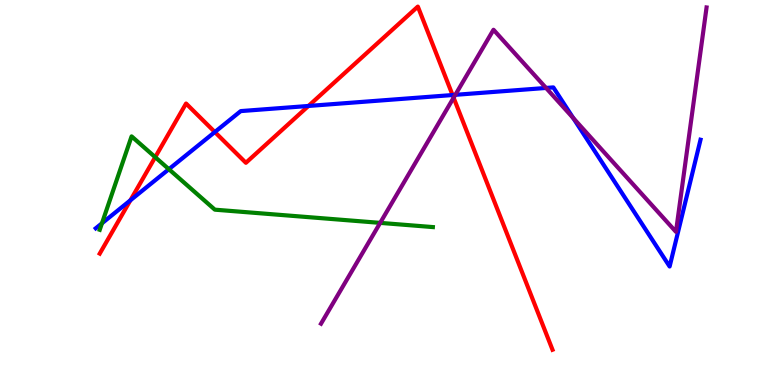[{'lines': ['blue', 'red'], 'intersections': [{'x': 1.68, 'y': 4.8}, {'x': 2.77, 'y': 6.57}, {'x': 3.98, 'y': 7.25}, {'x': 5.84, 'y': 7.53}]}, {'lines': ['green', 'red'], 'intersections': [{'x': 2.0, 'y': 5.92}]}, {'lines': ['purple', 'red'], 'intersections': [{'x': 5.85, 'y': 7.46}]}, {'lines': ['blue', 'green'], 'intersections': [{'x': 1.32, 'y': 4.2}, {'x': 2.18, 'y': 5.61}]}, {'lines': ['blue', 'purple'], 'intersections': [{'x': 5.88, 'y': 7.54}, {'x': 7.05, 'y': 7.72}, {'x': 7.4, 'y': 6.93}]}, {'lines': ['green', 'purple'], 'intersections': [{'x': 4.91, 'y': 4.21}]}]